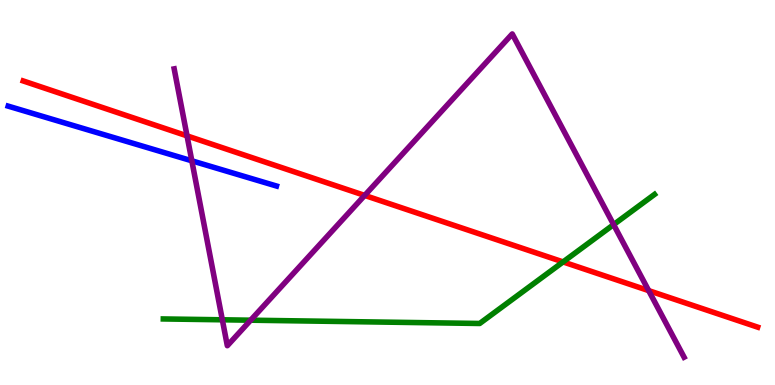[{'lines': ['blue', 'red'], 'intersections': []}, {'lines': ['green', 'red'], 'intersections': [{'x': 7.27, 'y': 3.2}]}, {'lines': ['purple', 'red'], 'intersections': [{'x': 2.41, 'y': 6.47}, {'x': 4.71, 'y': 4.92}, {'x': 8.37, 'y': 2.45}]}, {'lines': ['blue', 'green'], 'intersections': []}, {'lines': ['blue', 'purple'], 'intersections': [{'x': 2.48, 'y': 5.82}]}, {'lines': ['green', 'purple'], 'intersections': [{'x': 2.87, 'y': 1.69}, {'x': 3.23, 'y': 1.68}, {'x': 7.92, 'y': 4.17}]}]